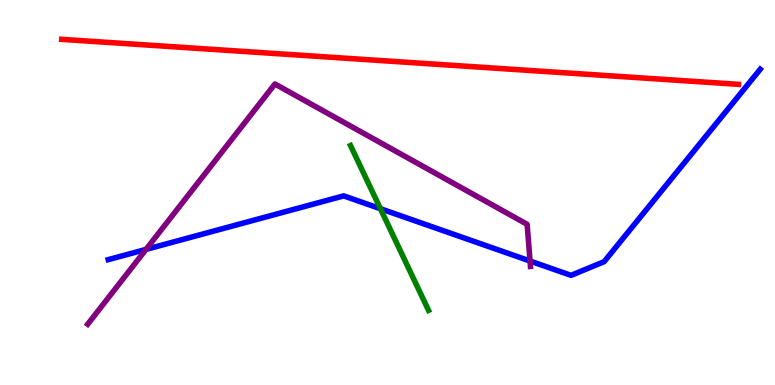[{'lines': ['blue', 'red'], 'intersections': []}, {'lines': ['green', 'red'], 'intersections': []}, {'lines': ['purple', 'red'], 'intersections': []}, {'lines': ['blue', 'green'], 'intersections': [{'x': 4.91, 'y': 4.58}]}, {'lines': ['blue', 'purple'], 'intersections': [{'x': 1.88, 'y': 3.52}, {'x': 6.84, 'y': 3.22}]}, {'lines': ['green', 'purple'], 'intersections': []}]